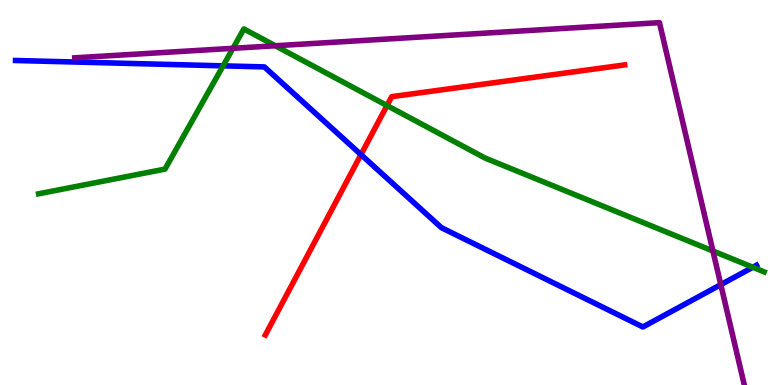[{'lines': ['blue', 'red'], 'intersections': [{'x': 4.66, 'y': 5.98}]}, {'lines': ['green', 'red'], 'intersections': [{'x': 4.99, 'y': 7.26}]}, {'lines': ['purple', 'red'], 'intersections': []}, {'lines': ['blue', 'green'], 'intersections': [{'x': 2.88, 'y': 8.29}, {'x': 9.71, 'y': 3.06}]}, {'lines': ['blue', 'purple'], 'intersections': [{'x': 9.3, 'y': 2.61}]}, {'lines': ['green', 'purple'], 'intersections': [{'x': 3.01, 'y': 8.75}, {'x': 3.55, 'y': 8.81}, {'x': 9.2, 'y': 3.48}]}]